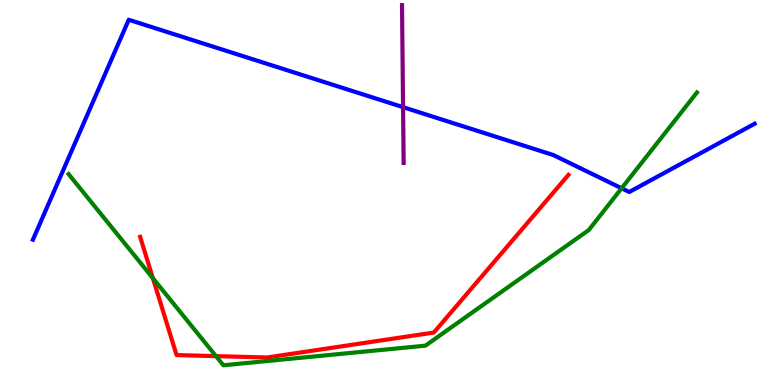[{'lines': ['blue', 'red'], 'intersections': []}, {'lines': ['green', 'red'], 'intersections': [{'x': 1.97, 'y': 2.77}, {'x': 2.79, 'y': 0.75}]}, {'lines': ['purple', 'red'], 'intersections': []}, {'lines': ['blue', 'green'], 'intersections': [{'x': 8.02, 'y': 5.11}]}, {'lines': ['blue', 'purple'], 'intersections': [{'x': 5.2, 'y': 7.22}]}, {'lines': ['green', 'purple'], 'intersections': []}]